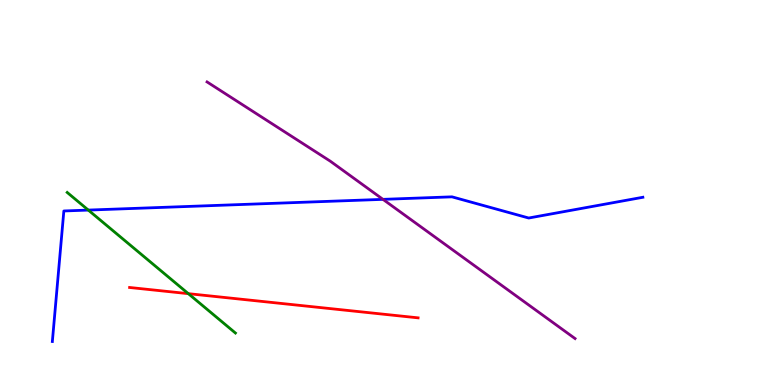[{'lines': ['blue', 'red'], 'intersections': []}, {'lines': ['green', 'red'], 'intersections': [{'x': 2.43, 'y': 2.37}]}, {'lines': ['purple', 'red'], 'intersections': []}, {'lines': ['blue', 'green'], 'intersections': [{'x': 1.14, 'y': 4.54}]}, {'lines': ['blue', 'purple'], 'intersections': [{'x': 4.94, 'y': 4.82}]}, {'lines': ['green', 'purple'], 'intersections': []}]